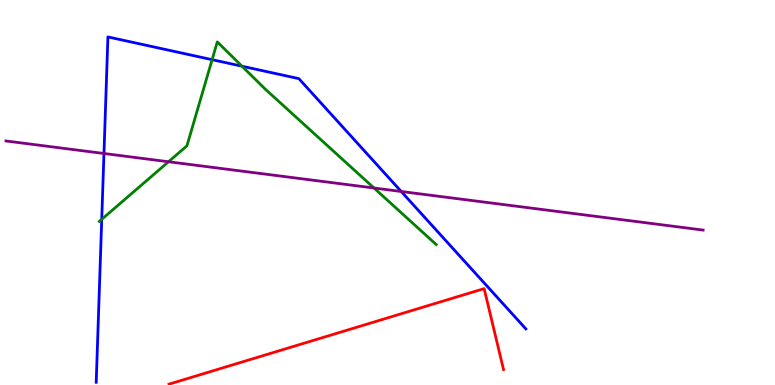[{'lines': ['blue', 'red'], 'intersections': []}, {'lines': ['green', 'red'], 'intersections': []}, {'lines': ['purple', 'red'], 'intersections': []}, {'lines': ['blue', 'green'], 'intersections': [{'x': 1.31, 'y': 4.3}, {'x': 2.74, 'y': 8.45}, {'x': 3.12, 'y': 8.28}]}, {'lines': ['blue', 'purple'], 'intersections': [{'x': 1.34, 'y': 6.01}, {'x': 5.18, 'y': 5.03}]}, {'lines': ['green', 'purple'], 'intersections': [{'x': 2.17, 'y': 5.8}, {'x': 4.83, 'y': 5.12}]}]